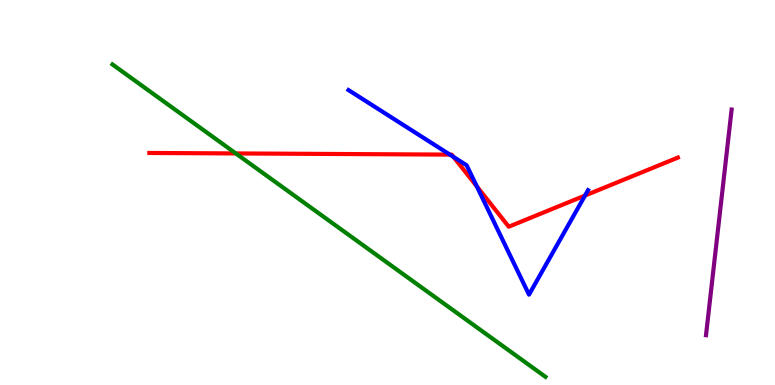[{'lines': ['blue', 'red'], 'intersections': [{'x': 5.8, 'y': 5.98}, {'x': 5.85, 'y': 5.92}, {'x': 6.15, 'y': 5.16}, {'x': 7.55, 'y': 4.92}]}, {'lines': ['green', 'red'], 'intersections': [{'x': 3.04, 'y': 6.01}]}, {'lines': ['purple', 'red'], 'intersections': []}, {'lines': ['blue', 'green'], 'intersections': []}, {'lines': ['blue', 'purple'], 'intersections': []}, {'lines': ['green', 'purple'], 'intersections': []}]